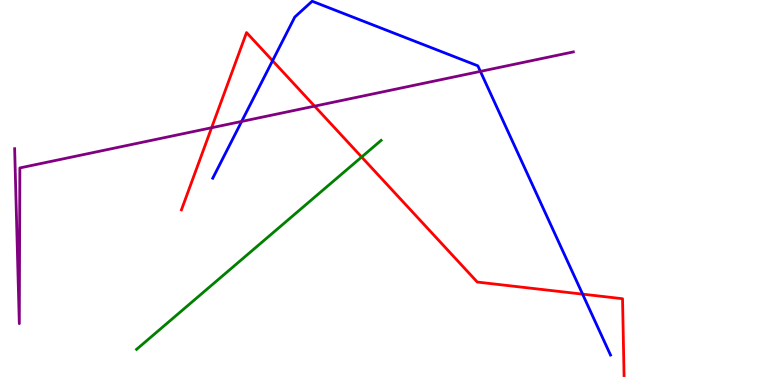[{'lines': ['blue', 'red'], 'intersections': [{'x': 3.52, 'y': 8.42}, {'x': 7.52, 'y': 2.36}]}, {'lines': ['green', 'red'], 'intersections': [{'x': 4.67, 'y': 5.92}]}, {'lines': ['purple', 'red'], 'intersections': [{'x': 2.73, 'y': 6.68}, {'x': 4.06, 'y': 7.24}]}, {'lines': ['blue', 'green'], 'intersections': []}, {'lines': ['blue', 'purple'], 'intersections': [{'x': 3.12, 'y': 6.85}, {'x': 6.2, 'y': 8.15}]}, {'lines': ['green', 'purple'], 'intersections': []}]